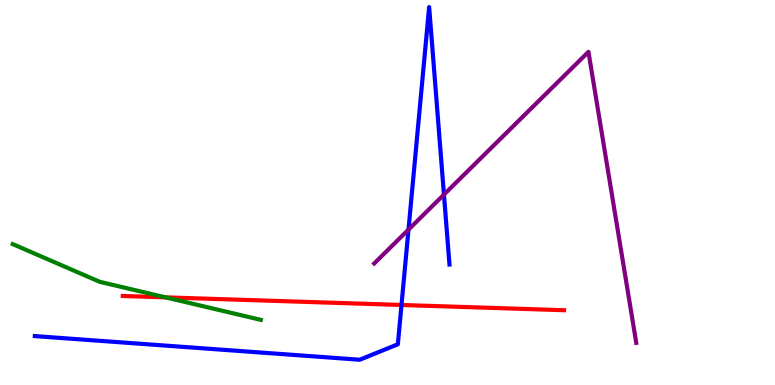[{'lines': ['blue', 'red'], 'intersections': [{'x': 5.18, 'y': 2.08}]}, {'lines': ['green', 'red'], 'intersections': [{'x': 2.14, 'y': 2.28}]}, {'lines': ['purple', 'red'], 'intersections': []}, {'lines': ['blue', 'green'], 'intersections': []}, {'lines': ['blue', 'purple'], 'intersections': [{'x': 5.27, 'y': 4.04}, {'x': 5.73, 'y': 4.95}]}, {'lines': ['green', 'purple'], 'intersections': []}]